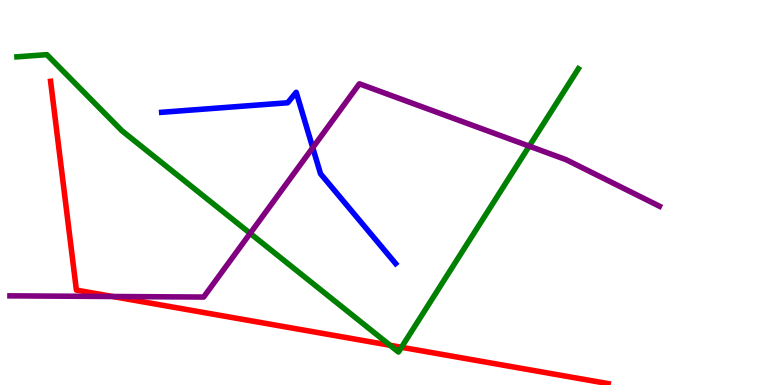[{'lines': ['blue', 'red'], 'intersections': []}, {'lines': ['green', 'red'], 'intersections': [{'x': 5.03, 'y': 1.03}, {'x': 5.18, 'y': 0.98}]}, {'lines': ['purple', 'red'], 'intersections': [{'x': 1.45, 'y': 2.3}]}, {'lines': ['blue', 'green'], 'intersections': []}, {'lines': ['blue', 'purple'], 'intersections': [{'x': 4.04, 'y': 6.16}]}, {'lines': ['green', 'purple'], 'intersections': [{'x': 3.23, 'y': 3.94}, {'x': 6.83, 'y': 6.2}]}]